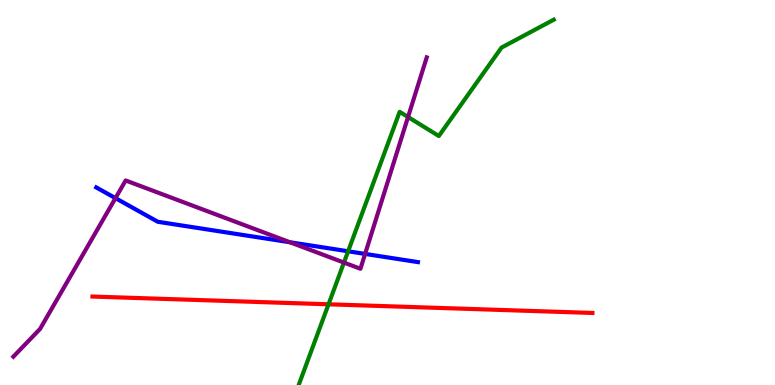[{'lines': ['blue', 'red'], 'intersections': []}, {'lines': ['green', 'red'], 'intersections': [{'x': 4.24, 'y': 2.1}]}, {'lines': ['purple', 'red'], 'intersections': []}, {'lines': ['blue', 'green'], 'intersections': [{'x': 4.49, 'y': 3.47}]}, {'lines': ['blue', 'purple'], 'intersections': [{'x': 1.49, 'y': 4.85}, {'x': 3.74, 'y': 3.71}, {'x': 4.71, 'y': 3.4}]}, {'lines': ['green', 'purple'], 'intersections': [{'x': 4.44, 'y': 3.18}, {'x': 5.27, 'y': 6.96}]}]